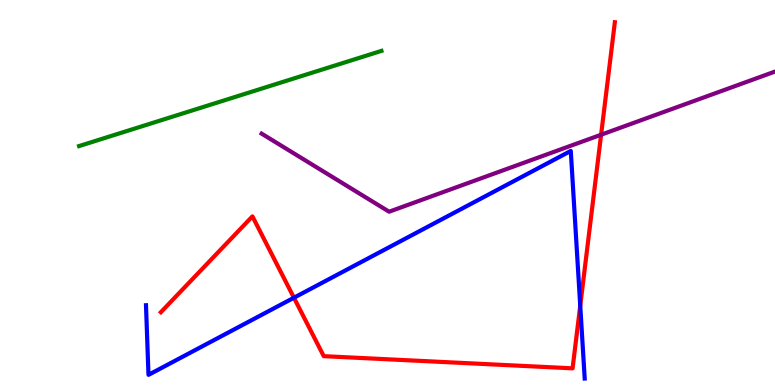[{'lines': ['blue', 'red'], 'intersections': [{'x': 3.79, 'y': 2.27}, {'x': 7.49, 'y': 2.06}]}, {'lines': ['green', 'red'], 'intersections': []}, {'lines': ['purple', 'red'], 'intersections': [{'x': 7.76, 'y': 6.5}]}, {'lines': ['blue', 'green'], 'intersections': []}, {'lines': ['blue', 'purple'], 'intersections': []}, {'lines': ['green', 'purple'], 'intersections': []}]